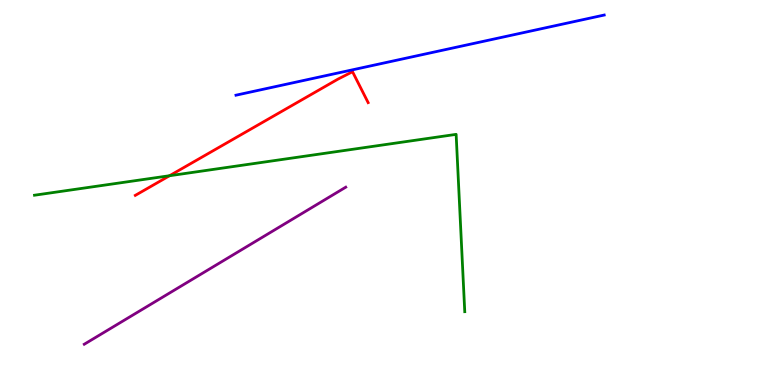[{'lines': ['blue', 'red'], 'intersections': []}, {'lines': ['green', 'red'], 'intersections': [{'x': 2.19, 'y': 5.44}]}, {'lines': ['purple', 'red'], 'intersections': []}, {'lines': ['blue', 'green'], 'intersections': []}, {'lines': ['blue', 'purple'], 'intersections': []}, {'lines': ['green', 'purple'], 'intersections': []}]